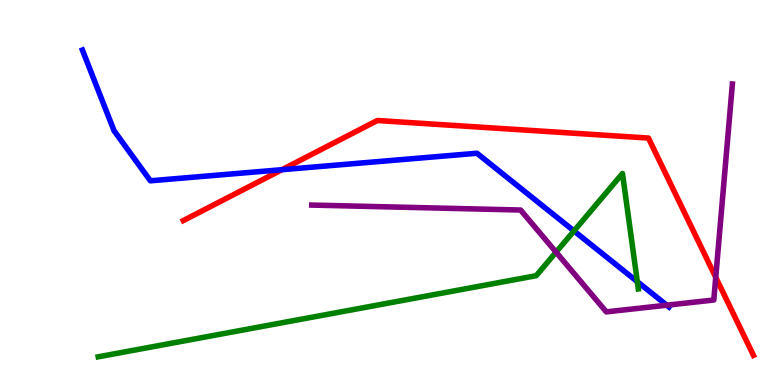[{'lines': ['blue', 'red'], 'intersections': [{'x': 3.64, 'y': 5.59}]}, {'lines': ['green', 'red'], 'intersections': []}, {'lines': ['purple', 'red'], 'intersections': [{'x': 9.24, 'y': 2.8}]}, {'lines': ['blue', 'green'], 'intersections': [{'x': 7.41, 'y': 4.0}, {'x': 8.22, 'y': 2.68}]}, {'lines': ['blue', 'purple'], 'intersections': [{'x': 8.6, 'y': 2.07}]}, {'lines': ['green', 'purple'], 'intersections': [{'x': 7.18, 'y': 3.45}]}]